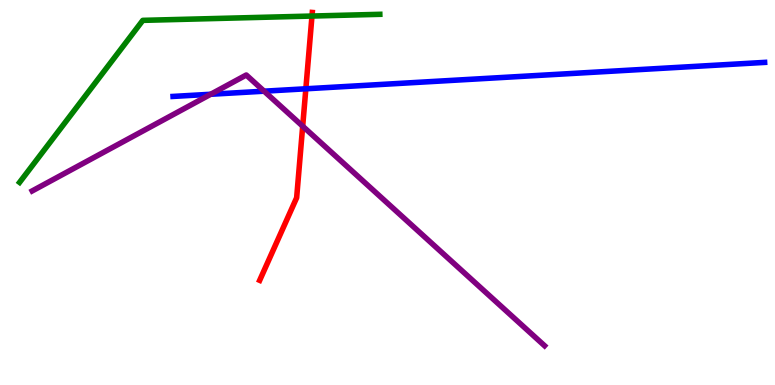[{'lines': ['blue', 'red'], 'intersections': [{'x': 3.95, 'y': 7.69}]}, {'lines': ['green', 'red'], 'intersections': [{'x': 4.03, 'y': 9.58}]}, {'lines': ['purple', 'red'], 'intersections': [{'x': 3.91, 'y': 6.72}]}, {'lines': ['blue', 'green'], 'intersections': []}, {'lines': ['blue', 'purple'], 'intersections': [{'x': 2.72, 'y': 7.55}, {'x': 3.41, 'y': 7.63}]}, {'lines': ['green', 'purple'], 'intersections': []}]